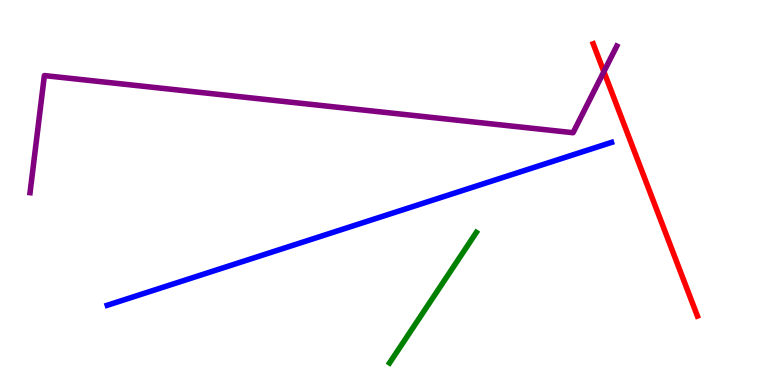[{'lines': ['blue', 'red'], 'intersections': []}, {'lines': ['green', 'red'], 'intersections': []}, {'lines': ['purple', 'red'], 'intersections': [{'x': 7.79, 'y': 8.14}]}, {'lines': ['blue', 'green'], 'intersections': []}, {'lines': ['blue', 'purple'], 'intersections': []}, {'lines': ['green', 'purple'], 'intersections': []}]